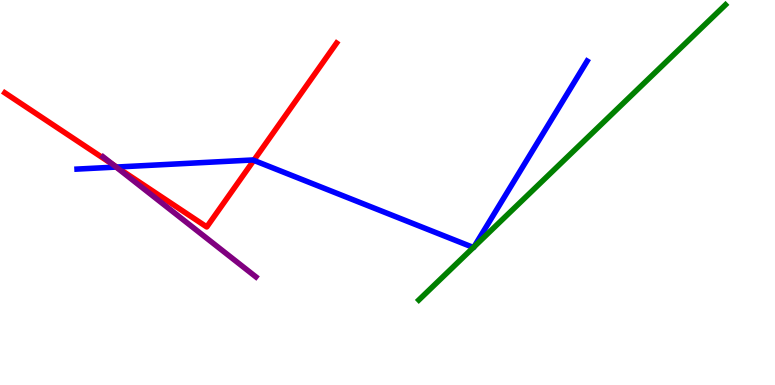[{'lines': ['blue', 'red'], 'intersections': [{'x': 1.5, 'y': 5.66}, {'x': 3.27, 'y': 5.83}]}, {'lines': ['green', 'red'], 'intersections': []}, {'lines': ['purple', 'red'], 'intersections': [{'x': 1.46, 'y': 5.71}]}, {'lines': ['blue', 'green'], 'intersections': [{'x': 6.11, 'y': 3.57}, {'x': 6.12, 'y': 3.59}]}, {'lines': ['blue', 'purple'], 'intersections': [{'x': 1.5, 'y': 5.66}]}, {'lines': ['green', 'purple'], 'intersections': []}]